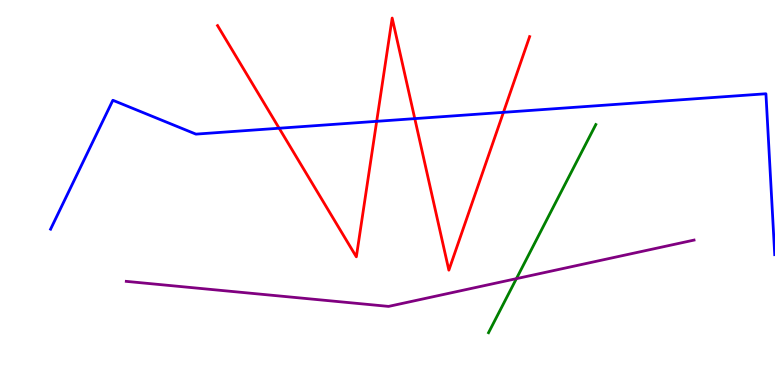[{'lines': ['blue', 'red'], 'intersections': [{'x': 3.6, 'y': 6.67}, {'x': 4.86, 'y': 6.85}, {'x': 5.35, 'y': 6.92}, {'x': 6.5, 'y': 7.08}]}, {'lines': ['green', 'red'], 'intersections': []}, {'lines': ['purple', 'red'], 'intersections': []}, {'lines': ['blue', 'green'], 'intersections': []}, {'lines': ['blue', 'purple'], 'intersections': []}, {'lines': ['green', 'purple'], 'intersections': [{'x': 6.66, 'y': 2.76}]}]